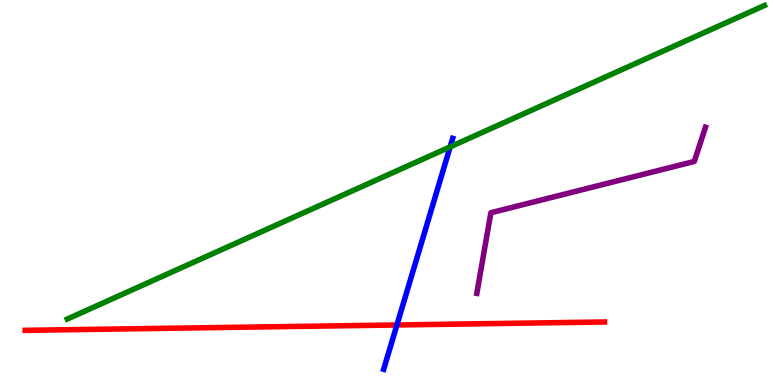[{'lines': ['blue', 'red'], 'intersections': [{'x': 5.12, 'y': 1.56}]}, {'lines': ['green', 'red'], 'intersections': []}, {'lines': ['purple', 'red'], 'intersections': []}, {'lines': ['blue', 'green'], 'intersections': [{'x': 5.81, 'y': 6.19}]}, {'lines': ['blue', 'purple'], 'intersections': []}, {'lines': ['green', 'purple'], 'intersections': []}]